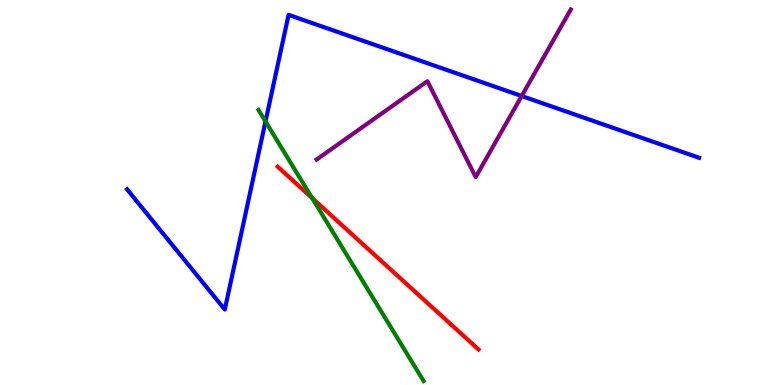[{'lines': ['blue', 'red'], 'intersections': []}, {'lines': ['green', 'red'], 'intersections': [{'x': 4.03, 'y': 4.86}]}, {'lines': ['purple', 'red'], 'intersections': []}, {'lines': ['blue', 'green'], 'intersections': [{'x': 3.43, 'y': 6.84}]}, {'lines': ['blue', 'purple'], 'intersections': [{'x': 6.73, 'y': 7.51}]}, {'lines': ['green', 'purple'], 'intersections': []}]